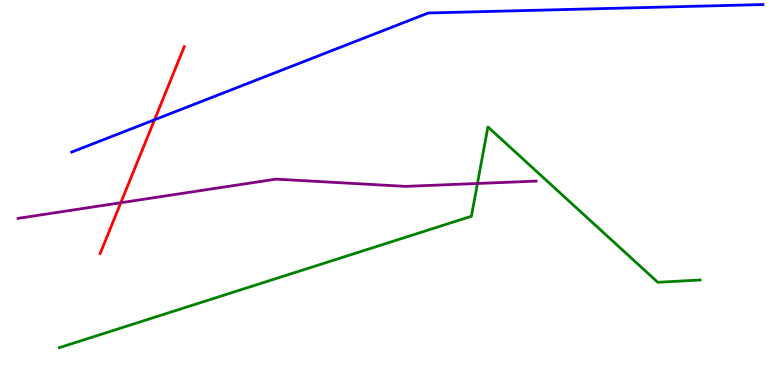[{'lines': ['blue', 'red'], 'intersections': [{'x': 1.99, 'y': 6.89}]}, {'lines': ['green', 'red'], 'intersections': []}, {'lines': ['purple', 'red'], 'intersections': [{'x': 1.56, 'y': 4.73}]}, {'lines': ['blue', 'green'], 'intersections': []}, {'lines': ['blue', 'purple'], 'intersections': []}, {'lines': ['green', 'purple'], 'intersections': [{'x': 6.16, 'y': 5.23}]}]